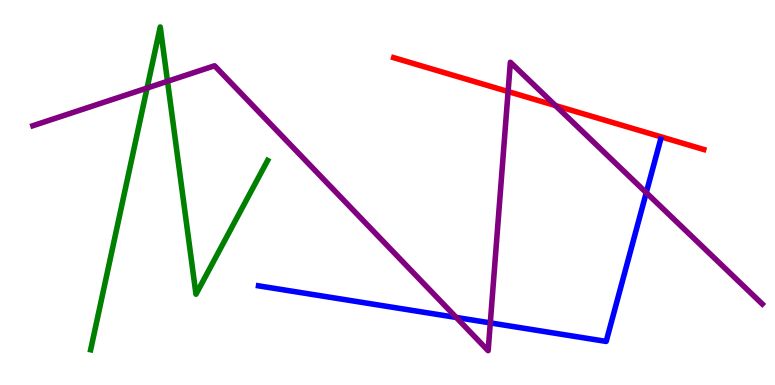[{'lines': ['blue', 'red'], 'intersections': []}, {'lines': ['green', 'red'], 'intersections': []}, {'lines': ['purple', 'red'], 'intersections': [{'x': 6.56, 'y': 7.62}, {'x': 7.17, 'y': 7.26}]}, {'lines': ['blue', 'green'], 'intersections': []}, {'lines': ['blue', 'purple'], 'intersections': [{'x': 5.89, 'y': 1.75}, {'x': 6.33, 'y': 1.61}, {'x': 8.34, 'y': 4.99}]}, {'lines': ['green', 'purple'], 'intersections': [{'x': 1.9, 'y': 7.71}, {'x': 2.16, 'y': 7.89}]}]